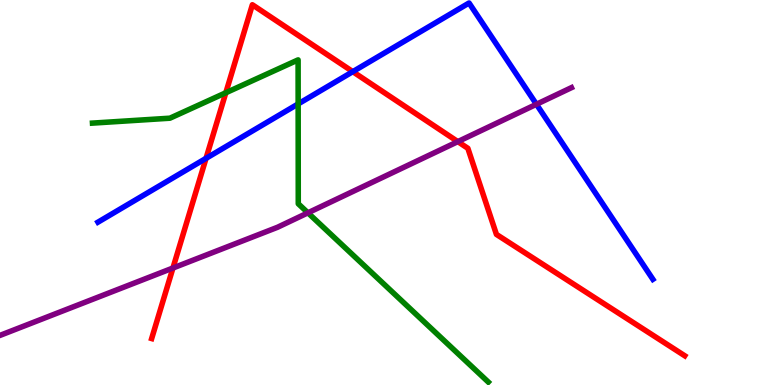[{'lines': ['blue', 'red'], 'intersections': [{'x': 2.66, 'y': 5.89}, {'x': 4.55, 'y': 8.14}]}, {'lines': ['green', 'red'], 'intersections': [{'x': 2.91, 'y': 7.59}]}, {'lines': ['purple', 'red'], 'intersections': [{'x': 2.23, 'y': 3.04}, {'x': 5.91, 'y': 6.32}]}, {'lines': ['blue', 'green'], 'intersections': [{'x': 3.85, 'y': 7.3}]}, {'lines': ['blue', 'purple'], 'intersections': [{'x': 6.92, 'y': 7.29}]}, {'lines': ['green', 'purple'], 'intersections': [{'x': 3.97, 'y': 4.47}]}]